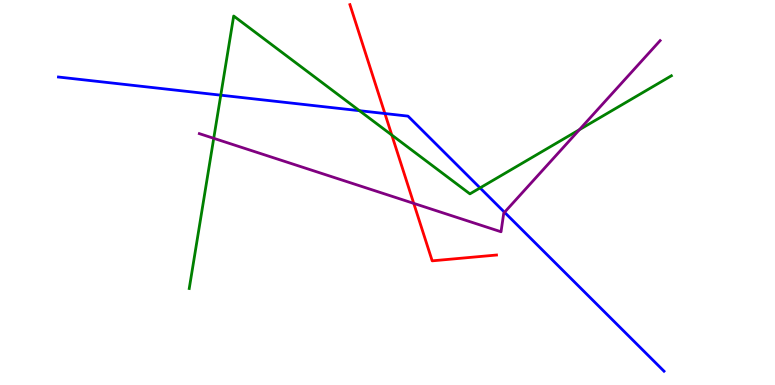[{'lines': ['blue', 'red'], 'intersections': [{'x': 4.97, 'y': 7.05}]}, {'lines': ['green', 'red'], 'intersections': [{'x': 5.06, 'y': 6.49}]}, {'lines': ['purple', 'red'], 'intersections': [{'x': 5.34, 'y': 4.72}]}, {'lines': ['blue', 'green'], 'intersections': [{'x': 2.85, 'y': 7.53}, {'x': 4.64, 'y': 7.12}, {'x': 6.19, 'y': 5.12}]}, {'lines': ['blue', 'purple'], 'intersections': [{'x': 6.51, 'y': 4.49}]}, {'lines': ['green', 'purple'], 'intersections': [{'x': 2.76, 'y': 6.41}, {'x': 7.48, 'y': 6.63}]}]